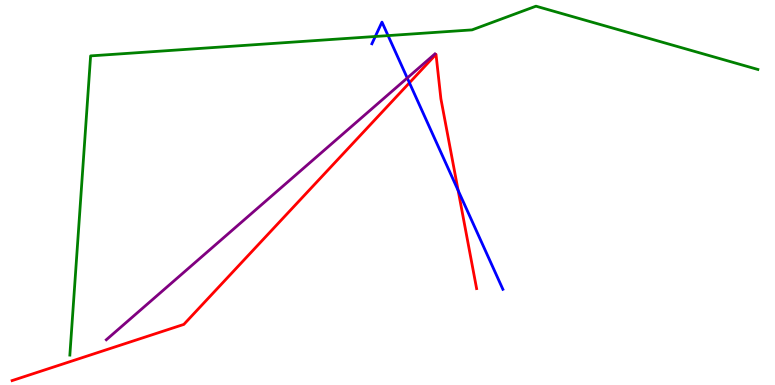[{'lines': ['blue', 'red'], 'intersections': [{'x': 5.28, 'y': 7.85}, {'x': 5.91, 'y': 5.05}]}, {'lines': ['green', 'red'], 'intersections': []}, {'lines': ['purple', 'red'], 'intersections': []}, {'lines': ['blue', 'green'], 'intersections': [{'x': 4.84, 'y': 9.05}, {'x': 5.01, 'y': 9.08}]}, {'lines': ['blue', 'purple'], 'intersections': [{'x': 5.25, 'y': 7.97}]}, {'lines': ['green', 'purple'], 'intersections': []}]